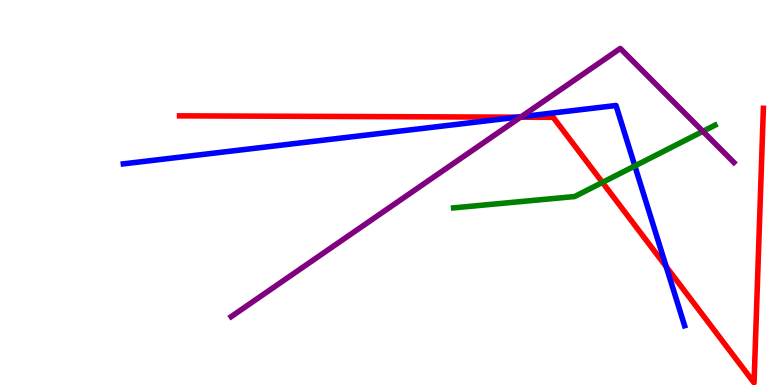[{'lines': ['blue', 'red'], 'intersections': [{'x': 6.68, 'y': 6.96}, {'x': 8.6, 'y': 3.07}]}, {'lines': ['green', 'red'], 'intersections': [{'x': 7.77, 'y': 5.26}]}, {'lines': ['purple', 'red'], 'intersections': [{'x': 6.72, 'y': 6.96}]}, {'lines': ['blue', 'green'], 'intersections': [{'x': 8.19, 'y': 5.69}]}, {'lines': ['blue', 'purple'], 'intersections': [{'x': 6.73, 'y': 6.97}]}, {'lines': ['green', 'purple'], 'intersections': [{'x': 9.07, 'y': 6.59}]}]